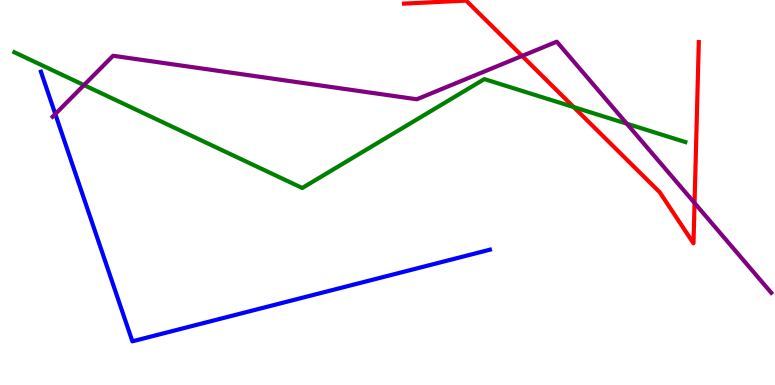[{'lines': ['blue', 'red'], 'intersections': []}, {'lines': ['green', 'red'], 'intersections': [{'x': 7.4, 'y': 7.22}]}, {'lines': ['purple', 'red'], 'intersections': [{'x': 6.74, 'y': 8.55}, {'x': 8.96, 'y': 4.73}]}, {'lines': ['blue', 'green'], 'intersections': []}, {'lines': ['blue', 'purple'], 'intersections': [{'x': 0.713, 'y': 7.04}]}, {'lines': ['green', 'purple'], 'intersections': [{'x': 1.08, 'y': 7.79}, {'x': 8.09, 'y': 6.79}]}]